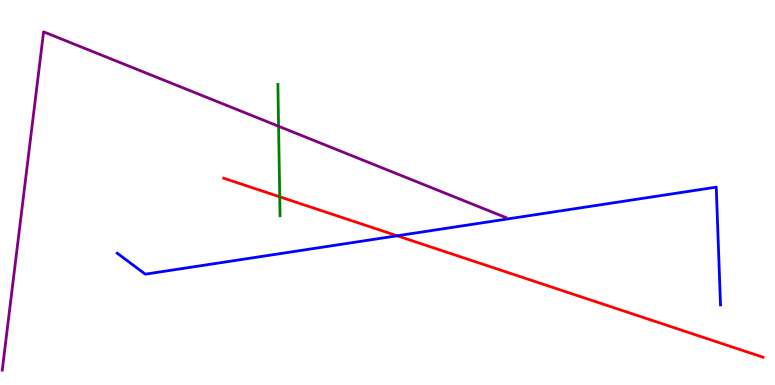[{'lines': ['blue', 'red'], 'intersections': [{'x': 5.12, 'y': 3.88}]}, {'lines': ['green', 'red'], 'intersections': [{'x': 3.61, 'y': 4.89}]}, {'lines': ['purple', 'red'], 'intersections': []}, {'lines': ['blue', 'green'], 'intersections': []}, {'lines': ['blue', 'purple'], 'intersections': []}, {'lines': ['green', 'purple'], 'intersections': [{'x': 3.59, 'y': 6.72}]}]